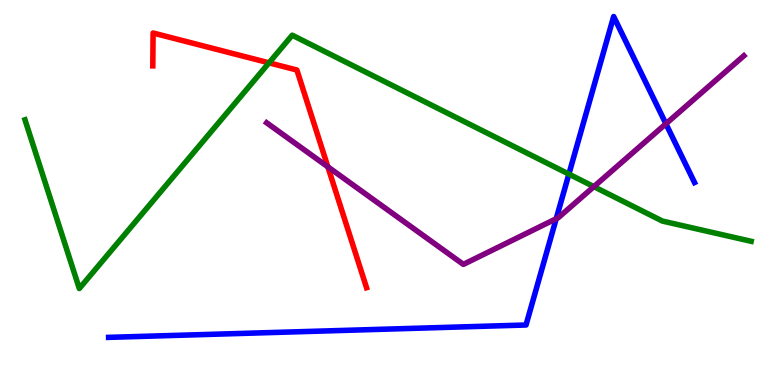[{'lines': ['blue', 'red'], 'intersections': []}, {'lines': ['green', 'red'], 'intersections': [{'x': 3.47, 'y': 8.37}]}, {'lines': ['purple', 'red'], 'intersections': [{'x': 4.23, 'y': 5.67}]}, {'lines': ['blue', 'green'], 'intersections': [{'x': 7.34, 'y': 5.48}]}, {'lines': ['blue', 'purple'], 'intersections': [{'x': 7.18, 'y': 4.32}, {'x': 8.59, 'y': 6.78}]}, {'lines': ['green', 'purple'], 'intersections': [{'x': 7.66, 'y': 5.15}]}]